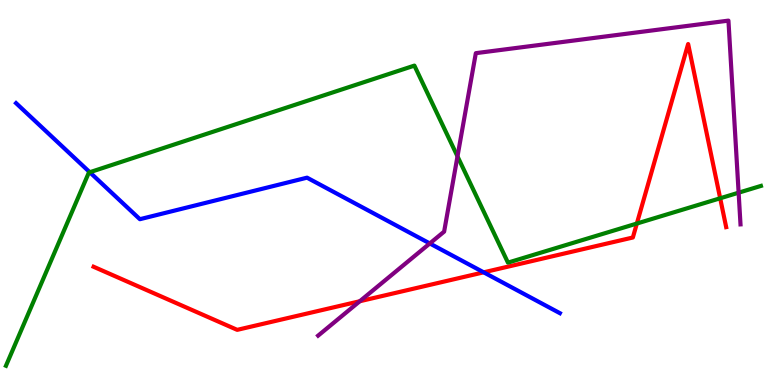[{'lines': ['blue', 'red'], 'intersections': [{'x': 6.24, 'y': 2.93}]}, {'lines': ['green', 'red'], 'intersections': [{'x': 8.22, 'y': 4.19}, {'x': 9.29, 'y': 4.85}]}, {'lines': ['purple', 'red'], 'intersections': [{'x': 4.64, 'y': 2.18}]}, {'lines': ['blue', 'green'], 'intersections': [{'x': 1.16, 'y': 5.53}]}, {'lines': ['blue', 'purple'], 'intersections': [{'x': 5.55, 'y': 3.68}]}, {'lines': ['green', 'purple'], 'intersections': [{'x': 5.9, 'y': 5.94}, {'x': 9.53, 'y': 5.0}]}]